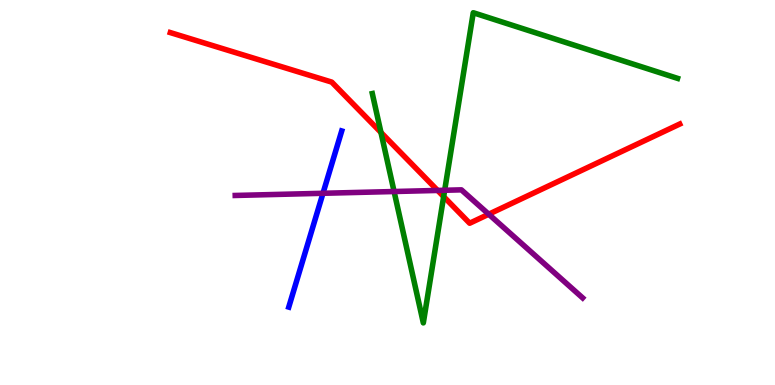[{'lines': ['blue', 'red'], 'intersections': []}, {'lines': ['green', 'red'], 'intersections': [{'x': 4.92, 'y': 6.56}, {'x': 5.72, 'y': 4.89}]}, {'lines': ['purple', 'red'], 'intersections': [{'x': 5.65, 'y': 5.05}, {'x': 6.31, 'y': 4.44}]}, {'lines': ['blue', 'green'], 'intersections': []}, {'lines': ['blue', 'purple'], 'intersections': [{'x': 4.17, 'y': 4.98}]}, {'lines': ['green', 'purple'], 'intersections': [{'x': 5.09, 'y': 5.03}, {'x': 5.74, 'y': 5.06}]}]